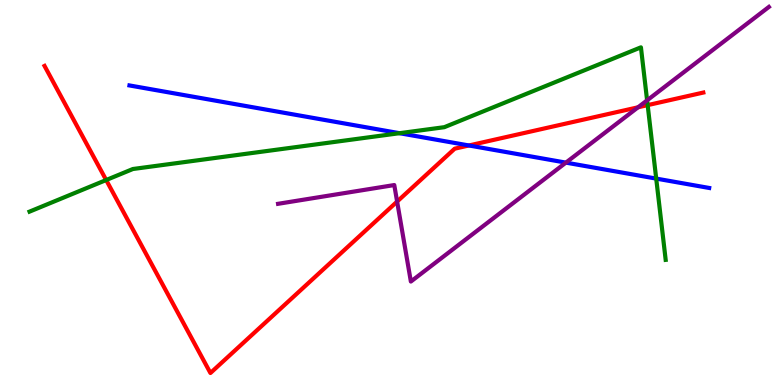[{'lines': ['blue', 'red'], 'intersections': [{'x': 6.05, 'y': 6.22}]}, {'lines': ['green', 'red'], 'intersections': [{'x': 1.37, 'y': 5.32}, {'x': 8.36, 'y': 7.27}]}, {'lines': ['purple', 'red'], 'intersections': [{'x': 5.12, 'y': 4.76}, {'x': 8.23, 'y': 7.21}]}, {'lines': ['blue', 'green'], 'intersections': [{'x': 5.16, 'y': 6.54}, {'x': 8.47, 'y': 5.36}]}, {'lines': ['blue', 'purple'], 'intersections': [{'x': 7.3, 'y': 5.78}]}, {'lines': ['green', 'purple'], 'intersections': [{'x': 8.35, 'y': 7.39}]}]